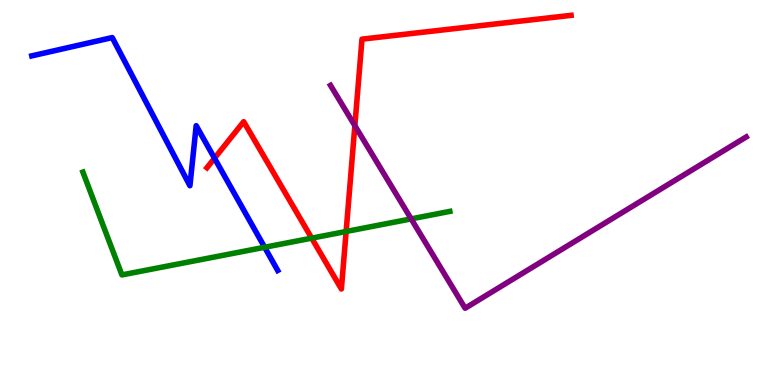[{'lines': ['blue', 'red'], 'intersections': [{'x': 2.77, 'y': 5.89}]}, {'lines': ['green', 'red'], 'intersections': [{'x': 4.02, 'y': 3.81}, {'x': 4.47, 'y': 3.99}]}, {'lines': ['purple', 'red'], 'intersections': [{'x': 4.58, 'y': 6.74}]}, {'lines': ['blue', 'green'], 'intersections': [{'x': 3.41, 'y': 3.58}]}, {'lines': ['blue', 'purple'], 'intersections': []}, {'lines': ['green', 'purple'], 'intersections': [{'x': 5.31, 'y': 4.31}]}]